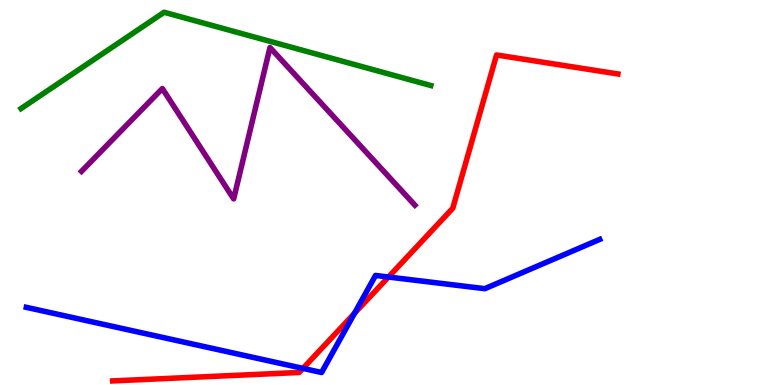[{'lines': ['blue', 'red'], 'intersections': [{'x': 3.91, 'y': 0.432}, {'x': 4.57, 'y': 1.86}, {'x': 5.01, 'y': 2.8}]}, {'lines': ['green', 'red'], 'intersections': []}, {'lines': ['purple', 'red'], 'intersections': []}, {'lines': ['blue', 'green'], 'intersections': []}, {'lines': ['blue', 'purple'], 'intersections': []}, {'lines': ['green', 'purple'], 'intersections': []}]